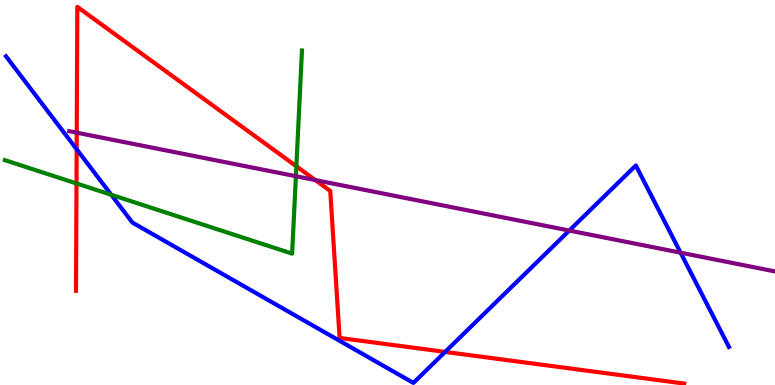[{'lines': ['blue', 'red'], 'intersections': [{'x': 0.989, 'y': 6.12}, {'x': 5.74, 'y': 0.86}]}, {'lines': ['green', 'red'], 'intersections': [{'x': 0.987, 'y': 5.23}, {'x': 3.82, 'y': 5.68}]}, {'lines': ['purple', 'red'], 'intersections': [{'x': 0.99, 'y': 6.55}, {'x': 4.07, 'y': 5.32}]}, {'lines': ['blue', 'green'], 'intersections': [{'x': 1.44, 'y': 4.94}]}, {'lines': ['blue', 'purple'], 'intersections': [{'x': 7.35, 'y': 4.01}, {'x': 8.78, 'y': 3.44}]}, {'lines': ['green', 'purple'], 'intersections': [{'x': 3.82, 'y': 5.42}]}]